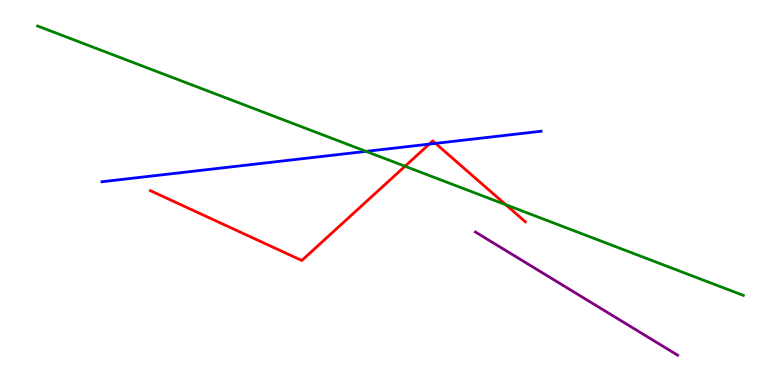[{'lines': ['blue', 'red'], 'intersections': [{'x': 5.54, 'y': 6.26}, {'x': 5.62, 'y': 6.28}]}, {'lines': ['green', 'red'], 'intersections': [{'x': 5.23, 'y': 5.68}, {'x': 6.53, 'y': 4.68}]}, {'lines': ['purple', 'red'], 'intersections': []}, {'lines': ['blue', 'green'], 'intersections': [{'x': 4.72, 'y': 6.07}]}, {'lines': ['blue', 'purple'], 'intersections': []}, {'lines': ['green', 'purple'], 'intersections': []}]